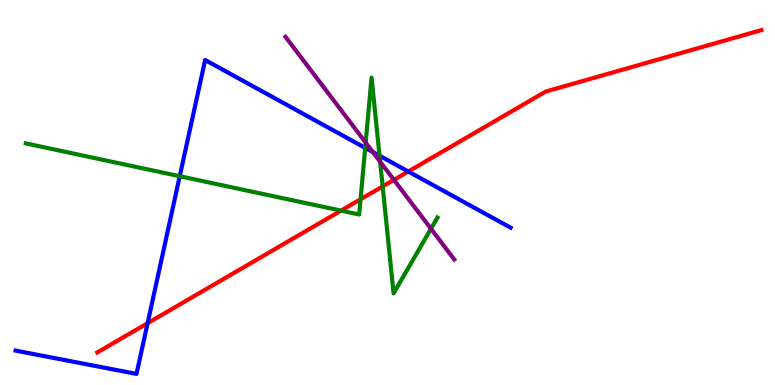[{'lines': ['blue', 'red'], 'intersections': [{'x': 1.9, 'y': 1.61}, {'x': 5.27, 'y': 5.55}]}, {'lines': ['green', 'red'], 'intersections': [{'x': 4.4, 'y': 4.53}, {'x': 4.65, 'y': 4.82}, {'x': 4.94, 'y': 5.16}]}, {'lines': ['purple', 'red'], 'intersections': [{'x': 5.08, 'y': 5.33}]}, {'lines': ['blue', 'green'], 'intersections': [{'x': 2.32, 'y': 5.42}, {'x': 4.71, 'y': 6.16}, {'x': 4.9, 'y': 5.96}]}, {'lines': ['blue', 'purple'], 'intersections': [{'x': 4.81, 'y': 6.05}]}, {'lines': ['green', 'purple'], 'intersections': [{'x': 4.72, 'y': 6.3}, {'x': 4.91, 'y': 5.8}, {'x': 5.56, 'y': 4.06}]}]